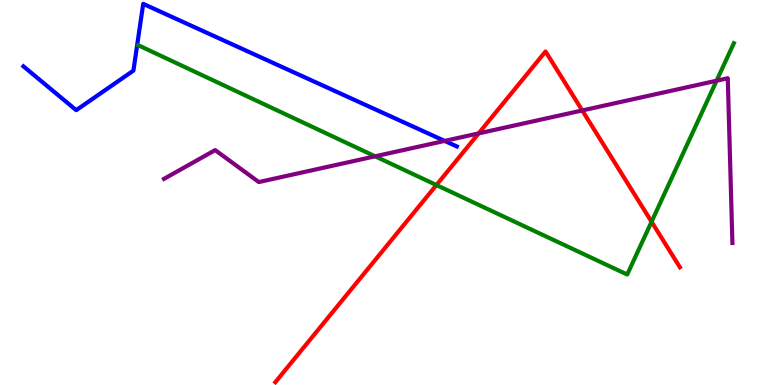[{'lines': ['blue', 'red'], 'intersections': []}, {'lines': ['green', 'red'], 'intersections': [{'x': 5.63, 'y': 5.19}, {'x': 8.41, 'y': 4.24}]}, {'lines': ['purple', 'red'], 'intersections': [{'x': 6.18, 'y': 6.54}, {'x': 7.51, 'y': 7.13}]}, {'lines': ['blue', 'green'], 'intersections': []}, {'lines': ['blue', 'purple'], 'intersections': [{'x': 5.74, 'y': 6.34}]}, {'lines': ['green', 'purple'], 'intersections': [{'x': 4.84, 'y': 5.94}, {'x': 9.25, 'y': 7.9}]}]